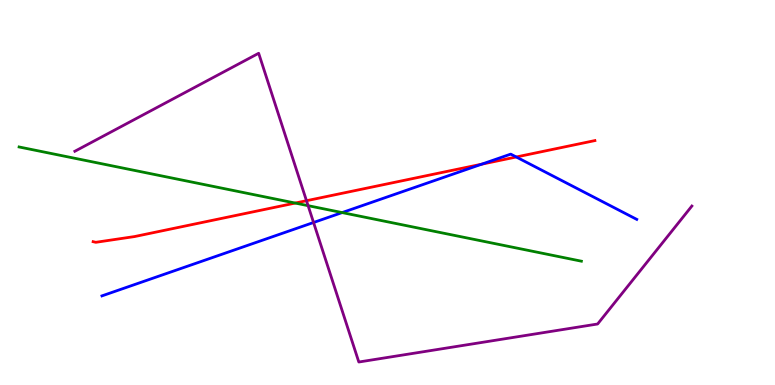[{'lines': ['blue', 'red'], 'intersections': [{'x': 6.22, 'y': 5.74}, {'x': 6.66, 'y': 5.92}]}, {'lines': ['green', 'red'], 'intersections': [{'x': 3.81, 'y': 4.73}]}, {'lines': ['purple', 'red'], 'intersections': [{'x': 3.95, 'y': 4.79}]}, {'lines': ['blue', 'green'], 'intersections': [{'x': 4.41, 'y': 4.48}]}, {'lines': ['blue', 'purple'], 'intersections': [{'x': 4.05, 'y': 4.22}]}, {'lines': ['green', 'purple'], 'intersections': [{'x': 3.98, 'y': 4.66}]}]